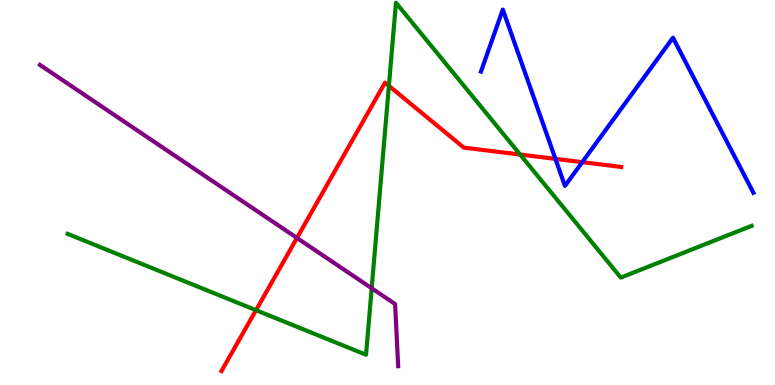[{'lines': ['blue', 'red'], 'intersections': [{'x': 7.17, 'y': 5.87}, {'x': 7.51, 'y': 5.79}]}, {'lines': ['green', 'red'], 'intersections': [{'x': 3.3, 'y': 1.94}, {'x': 5.02, 'y': 7.77}, {'x': 6.71, 'y': 5.99}]}, {'lines': ['purple', 'red'], 'intersections': [{'x': 3.83, 'y': 3.82}]}, {'lines': ['blue', 'green'], 'intersections': []}, {'lines': ['blue', 'purple'], 'intersections': []}, {'lines': ['green', 'purple'], 'intersections': [{'x': 4.8, 'y': 2.51}]}]